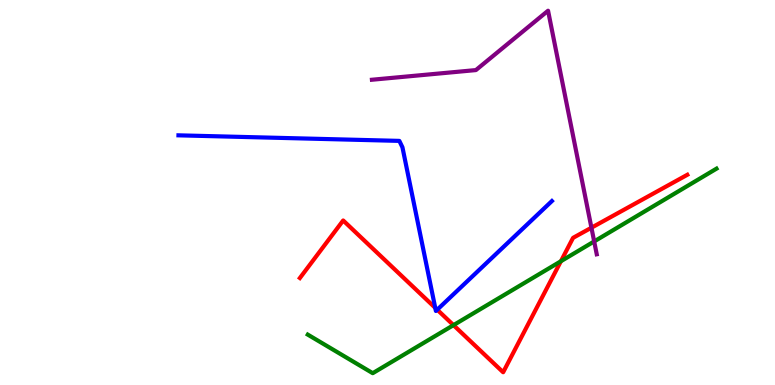[{'lines': ['blue', 'red'], 'intersections': [{'x': 5.62, 'y': 2.0}, {'x': 5.64, 'y': 1.96}]}, {'lines': ['green', 'red'], 'intersections': [{'x': 5.85, 'y': 1.55}, {'x': 7.24, 'y': 3.21}]}, {'lines': ['purple', 'red'], 'intersections': [{'x': 7.63, 'y': 4.09}]}, {'lines': ['blue', 'green'], 'intersections': []}, {'lines': ['blue', 'purple'], 'intersections': []}, {'lines': ['green', 'purple'], 'intersections': [{'x': 7.67, 'y': 3.73}]}]